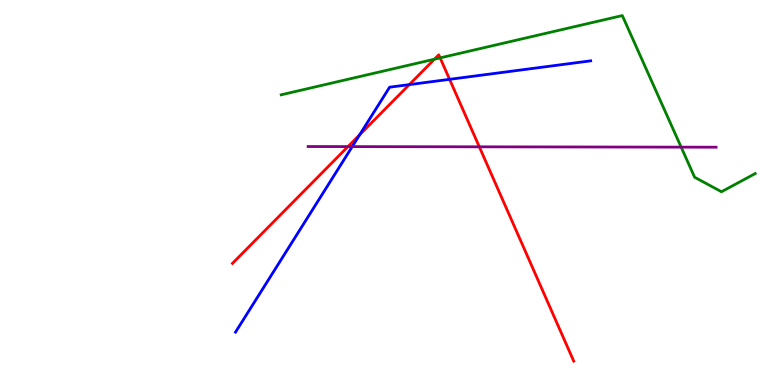[{'lines': ['blue', 'red'], 'intersections': [{'x': 4.64, 'y': 6.5}, {'x': 5.28, 'y': 7.8}, {'x': 5.8, 'y': 7.94}]}, {'lines': ['green', 'red'], 'intersections': [{'x': 5.61, 'y': 8.46}, {'x': 5.68, 'y': 8.5}]}, {'lines': ['purple', 'red'], 'intersections': [{'x': 4.49, 'y': 6.19}, {'x': 6.18, 'y': 6.19}]}, {'lines': ['blue', 'green'], 'intersections': []}, {'lines': ['blue', 'purple'], 'intersections': [{'x': 4.55, 'y': 6.19}]}, {'lines': ['green', 'purple'], 'intersections': [{'x': 8.79, 'y': 6.18}]}]